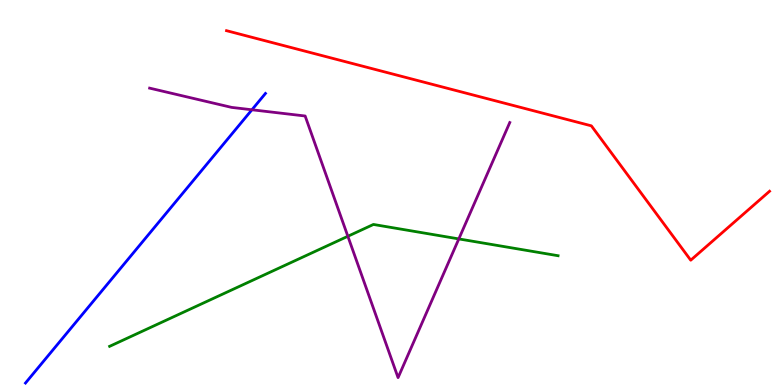[{'lines': ['blue', 'red'], 'intersections': []}, {'lines': ['green', 'red'], 'intersections': []}, {'lines': ['purple', 'red'], 'intersections': []}, {'lines': ['blue', 'green'], 'intersections': []}, {'lines': ['blue', 'purple'], 'intersections': [{'x': 3.25, 'y': 7.15}]}, {'lines': ['green', 'purple'], 'intersections': [{'x': 4.49, 'y': 3.86}, {'x': 5.92, 'y': 3.79}]}]